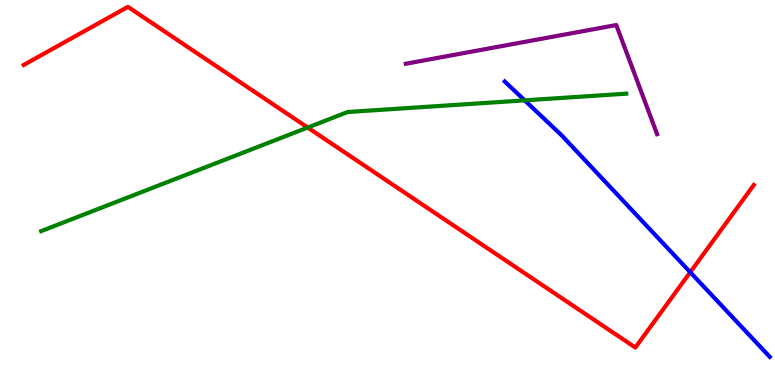[{'lines': ['blue', 'red'], 'intersections': [{'x': 8.91, 'y': 2.93}]}, {'lines': ['green', 'red'], 'intersections': [{'x': 3.97, 'y': 6.69}]}, {'lines': ['purple', 'red'], 'intersections': []}, {'lines': ['blue', 'green'], 'intersections': [{'x': 6.77, 'y': 7.39}]}, {'lines': ['blue', 'purple'], 'intersections': []}, {'lines': ['green', 'purple'], 'intersections': []}]